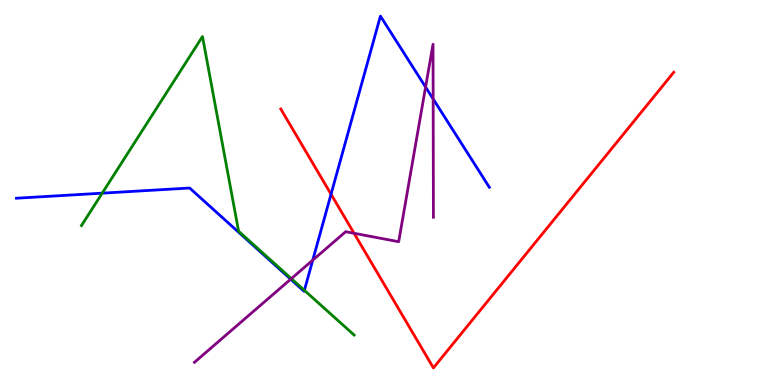[{'lines': ['blue', 'red'], 'intersections': [{'x': 4.27, 'y': 4.96}]}, {'lines': ['green', 'red'], 'intersections': []}, {'lines': ['purple', 'red'], 'intersections': [{'x': 4.57, 'y': 3.94}]}, {'lines': ['blue', 'green'], 'intersections': [{'x': 1.32, 'y': 4.98}, {'x': 3.93, 'y': 2.46}]}, {'lines': ['blue', 'purple'], 'intersections': [{'x': 3.75, 'y': 2.75}, {'x': 4.04, 'y': 3.24}, {'x': 5.49, 'y': 7.74}, {'x': 5.59, 'y': 7.43}]}, {'lines': ['green', 'purple'], 'intersections': [{'x': 3.76, 'y': 2.76}]}]